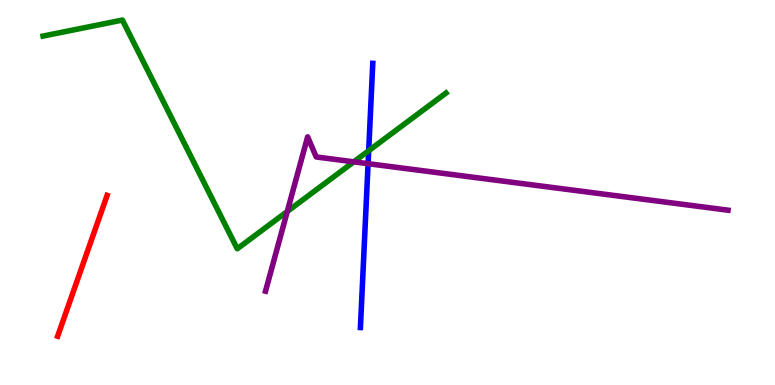[{'lines': ['blue', 'red'], 'intersections': []}, {'lines': ['green', 'red'], 'intersections': []}, {'lines': ['purple', 'red'], 'intersections': []}, {'lines': ['blue', 'green'], 'intersections': [{'x': 4.76, 'y': 6.09}]}, {'lines': ['blue', 'purple'], 'intersections': [{'x': 4.75, 'y': 5.75}]}, {'lines': ['green', 'purple'], 'intersections': [{'x': 3.71, 'y': 4.51}, {'x': 4.56, 'y': 5.8}]}]